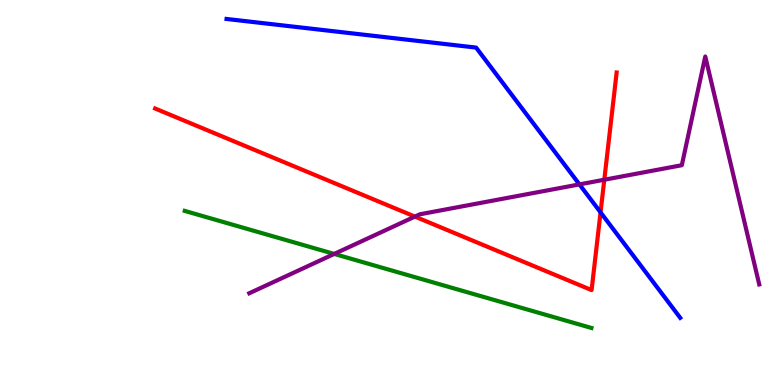[{'lines': ['blue', 'red'], 'intersections': [{'x': 7.75, 'y': 4.48}]}, {'lines': ['green', 'red'], 'intersections': []}, {'lines': ['purple', 'red'], 'intersections': [{'x': 5.35, 'y': 4.37}, {'x': 7.8, 'y': 5.33}]}, {'lines': ['blue', 'green'], 'intersections': []}, {'lines': ['blue', 'purple'], 'intersections': [{'x': 7.48, 'y': 5.21}]}, {'lines': ['green', 'purple'], 'intersections': [{'x': 4.31, 'y': 3.4}]}]